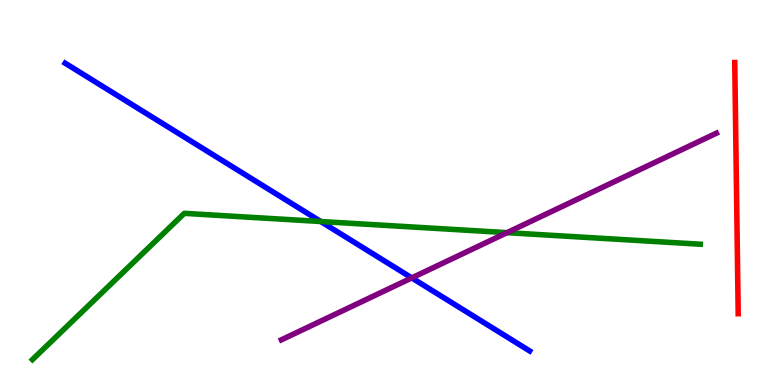[{'lines': ['blue', 'red'], 'intersections': []}, {'lines': ['green', 'red'], 'intersections': []}, {'lines': ['purple', 'red'], 'intersections': []}, {'lines': ['blue', 'green'], 'intersections': [{'x': 4.14, 'y': 4.25}]}, {'lines': ['blue', 'purple'], 'intersections': [{'x': 5.31, 'y': 2.78}]}, {'lines': ['green', 'purple'], 'intersections': [{'x': 6.54, 'y': 3.96}]}]